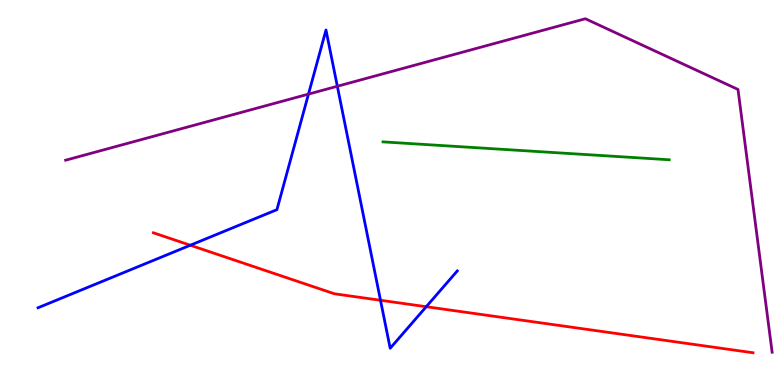[{'lines': ['blue', 'red'], 'intersections': [{'x': 2.46, 'y': 3.63}, {'x': 4.91, 'y': 2.2}, {'x': 5.5, 'y': 2.03}]}, {'lines': ['green', 'red'], 'intersections': []}, {'lines': ['purple', 'red'], 'intersections': []}, {'lines': ['blue', 'green'], 'intersections': []}, {'lines': ['blue', 'purple'], 'intersections': [{'x': 3.98, 'y': 7.56}, {'x': 4.35, 'y': 7.76}]}, {'lines': ['green', 'purple'], 'intersections': []}]